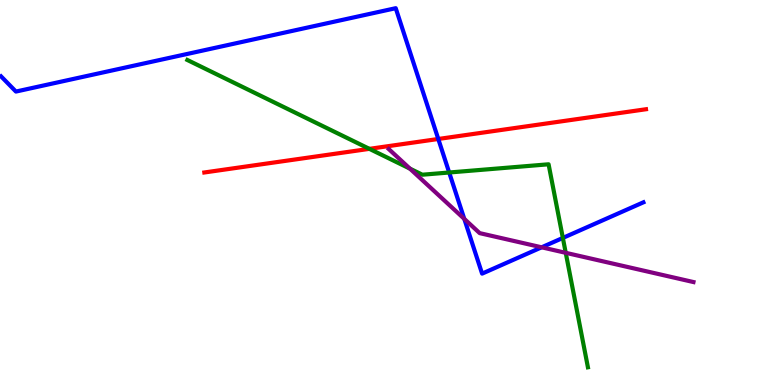[{'lines': ['blue', 'red'], 'intersections': [{'x': 5.66, 'y': 6.39}]}, {'lines': ['green', 'red'], 'intersections': [{'x': 4.77, 'y': 6.13}]}, {'lines': ['purple', 'red'], 'intersections': []}, {'lines': ['blue', 'green'], 'intersections': [{'x': 5.8, 'y': 5.52}, {'x': 7.26, 'y': 3.82}]}, {'lines': ['blue', 'purple'], 'intersections': [{'x': 5.99, 'y': 4.31}, {'x': 6.99, 'y': 3.58}]}, {'lines': ['green', 'purple'], 'intersections': [{'x': 5.29, 'y': 5.62}, {'x': 7.3, 'y': 3.43}]}]